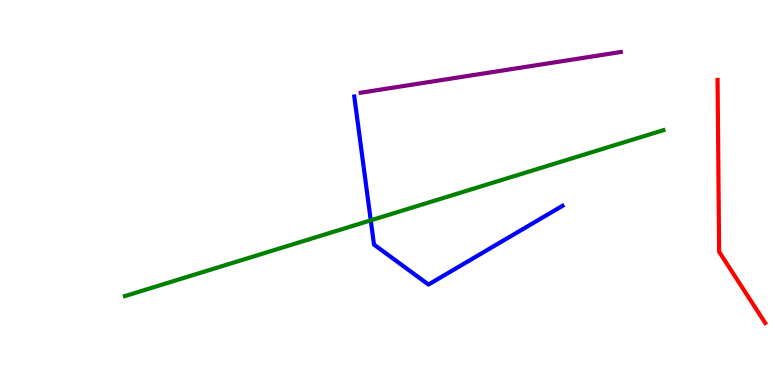[{'lines': ['blue', 'red'], 'intersections': []}, {'lines': ['green', 'red'], 'intersections': []}, {'lines': ['purple', 'red'], 'intersections': []}, {'lines': ['blue', 'green'], 'intersections': [{'x': 4.78, 'y': 4.28}]}, {'lines': ['blue', 'purple'], 'intersections': []}, {'lines': ['green', 'purple'], 'intersections': []}]